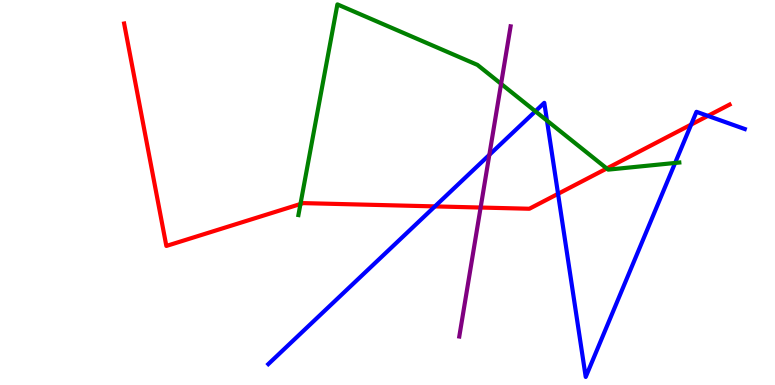[{'lines': ['blue', 'red'], 'intersections': [{'x': 5.61, 'y': 4.64}, {'x': 7.2, 'y': 4.97}, {'x': 8.92, 'y': 6.76}, {'x': 9.13, 'y': 6.99}]}, {'lines': ['green', 'red'], 'intersections': [{'x': 3.88, 'y': 4.7}, {'x': 7.83, 'y': 5.62}]}, {'lines': ['purple', 'red'], 'intersections': [{'x': 6.2, 'y': 4.61}]}, {'lines': ['blue', 'green'], 'intersections': [{'x': 6.91, 'y': 7.11}, {'x': 7.06, 'y': 6.87}, {'x': 8.71, 'y': 5.77}]}, {'lines': ['blue', 'purple'], 'intersections': [{'x': 6.31, 'y': 5.98}]}, {'lines': ['green', 'purple'], 'intersections': [{'x': 6.47, 'y': 7.82}]}]